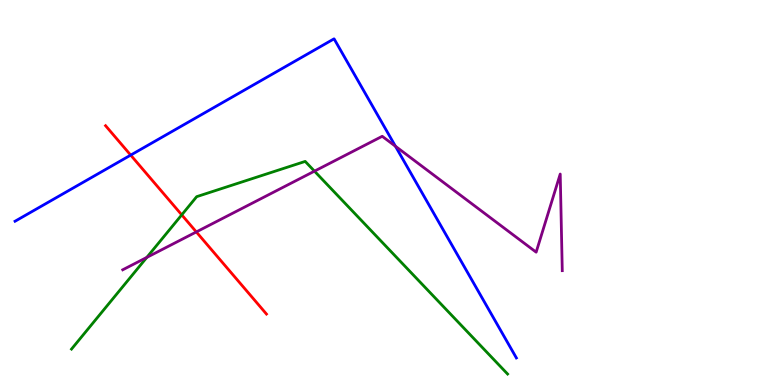[{'lines': ['blue', 'red'], 'intersections': [{'x': 1.69, 'y': 5.97}]}, {'lines': ['green', 'red'], 'intersections': [{'x': 2.34, 'y': 4.42}]}, {'lines': ['purple', 'red'], 'intersections': [{'x': 2.53, 'y': 3.98}]}, {'lines': ['blue', 'green'], 'intersections': []}, {'lines': ['blue', 'purple'], 'intersections': [{'x': 5.1, 'y': 6.2}]}, {'lines': ['green', 'purple'], 'intersections': [{'x': 1.89, 'y': 3.31}, {'x': 4.06, 'y': 5.55}]}]